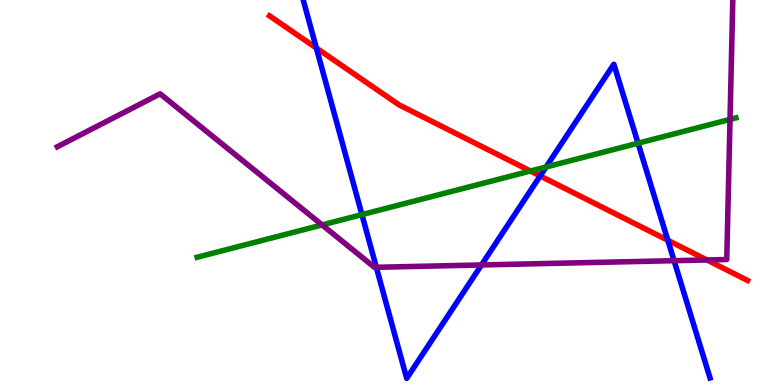[{'lines': ['blue', 'red'], 'intersections': [{'x': 4.08, 'y': 8.75}, {'x': 6.97, 'y': 5.43}, {'x': 8.62, 'y': 3.76}]}, {'lines': ['green', 'red'], 'intersections': [{'x': 6.84, 'y': 5.56}]}, {'lines': ['purple', 'red'], 'intersections': [{'x': 9.12, 'y': 3.25}]}, {'lines': ['blue', 'green'], 'intersections': [{'x': 4.67, 'y': 4.43}, {'x': 7.05, 'y': 5.66}, {'x': 8.23, 'y': 6.28}]}, {'lines': ['blue', 'purple'], 'intersections': [{'x': 4.86, 'y': 3.06}, {'x': 6.21, 'y': 3.12}, {'x': 8.7, 'y': 3.23}]}, {'lines': ['green', 'purple'], 'intersections': [{'x': 4.16, 'y': 4.16}, {'x': 9.42, 'y': 6.9}]}]